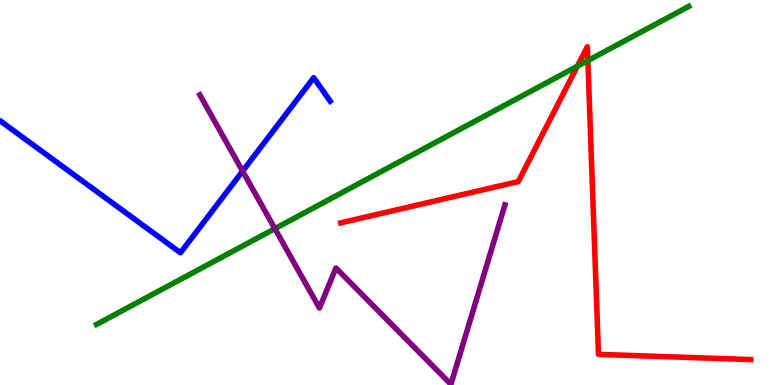[{'lines': ['blue', 'red'], 'intersections': []}, {'lines': ['green', 'red'], 'intersections': [{'x': 7.45, 'y': 8.28}, {'x': 7.59, 'y': 8.43}]}, {'lines': ['purple', 'red'], 'intersections': []}, {'lines': ['blue', 'green'], 'intersections': []}, {'lines': ['blue', 'purple'], 'intersections': [{'x': 3.13, 'y': 5.55}]}, {'lines': ['green', 'purple'], 'intersections': [{'x': 3.55, 'y': 4.06}]}]